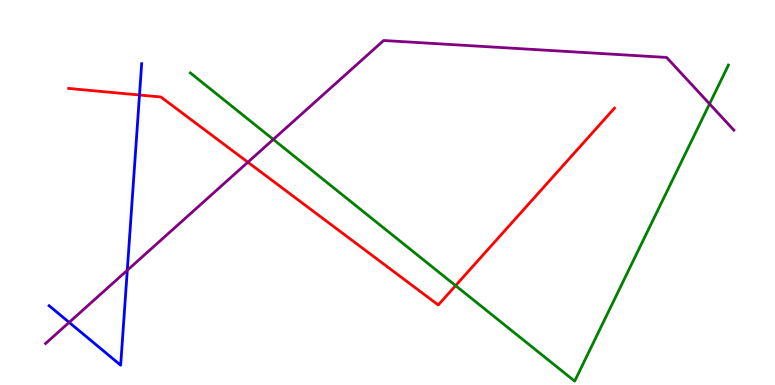[{'lines': ['blue', 'red'], 'intersections': [{'x': 1.8, 'y': 7.53}]}, {'lines': ['green', 'red'], 'intersections': [{'x': 5.88, 'y': 2.58}]}, {'lines': ['purple', 'red'], 'intersections': [{'x': 3.2, 'y': 5.79}]}, {'lines': ['blue', 'green'], 'intersections': []}, {'lines': ['blue', 'purple'], 'intersections': [{'x': 0.892, 'y': 1.63}, {'x': 1.64, 'y': 2.98}]}, {'lines': ['green', 'purple'], 'intersections': [{'x': 3.53, 'y': 6.38}, {'x': 9.16, 'y': 7.3}]}]